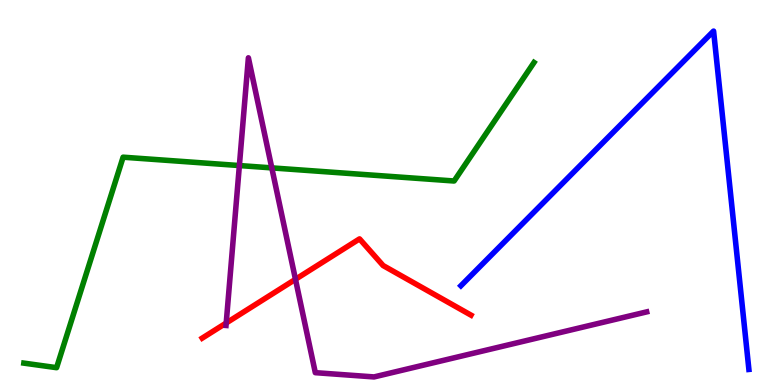[{'lines': ['blue', 'red'], 'intersections': []}, {'lines': ['green', 'red'], 'intersections': []}, {'lines': ['purple', 'red'], 'intersections': [{'x': 2.92, 'y': 1.61}, {'x': 3.81, 'y': 2.75}]}, {'lines': ['blue', 'green'], 'intersections': []}, {'lines': ['blue', 'purple'], 'intersections': []}, {'lines': ['green', 'purple'], 'intersections': [{'x': 3.09, 'y': 5.7}, {'x': 3.51, 'y': 5.64}]}]